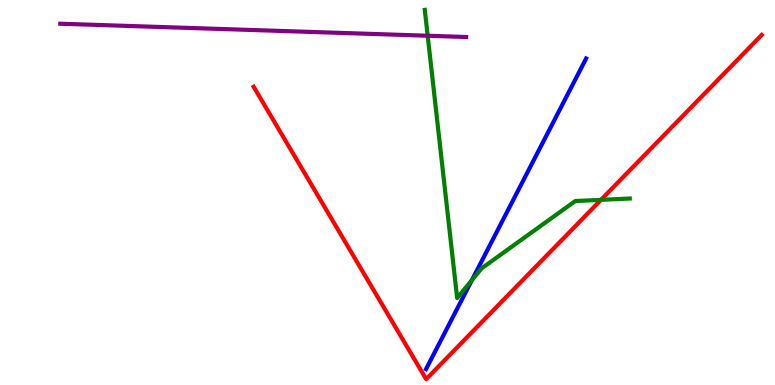[{'lines': ['blue', 'red'], 'intersections': []}, {'lines': ['green', 'red'], 'intersections': [{'x': 7.75, 'y': 4.81}]}, {'lines': ['purple', 'red'], 'intersections': []}, {'lines': ['blue', 'green'], 'intersections': [{'x': 6.09, 'y': 2.72}]}, {'lines': ['blue', 'purple'], 'intersections': []}, {'lines': ['green', 'purple'], 'intersections': [{'x': 5.52, 'y': 9.07}]}]